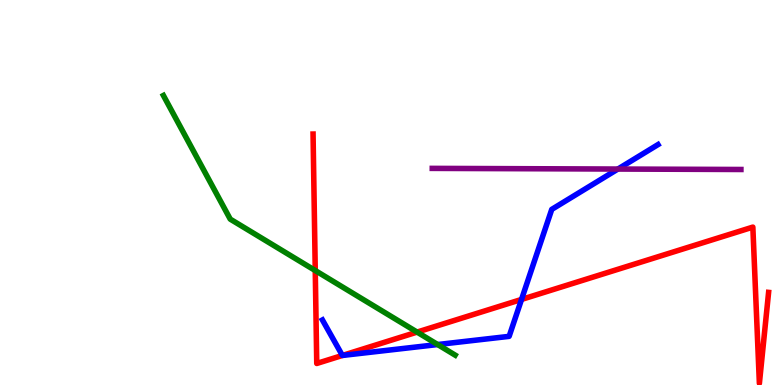[{'lines': ['blue', 'red'], 'intersections': [{'x': 4.42, 'y': 0.768}, {'x': 6.73, 'y': 2.22}]}, {'lines': ['green', 'red'], 'intersections': [{'x': 4.07, 'y': 2.97}, {'x': 5.38, 'y': 1.37}]}, {'lines': ['purple', 'red'], 'intersections': []}, {'lines': ['blue', 'green'], 'intersections': [{'x': 5.65, 'y': 1.05}]}, {'lines': ['blue', 'purple'], 'intersections': [{'x': 7.97, 'y': 5.61}]}, {'lines': ['green', 'purple'], 'intersections': []}]